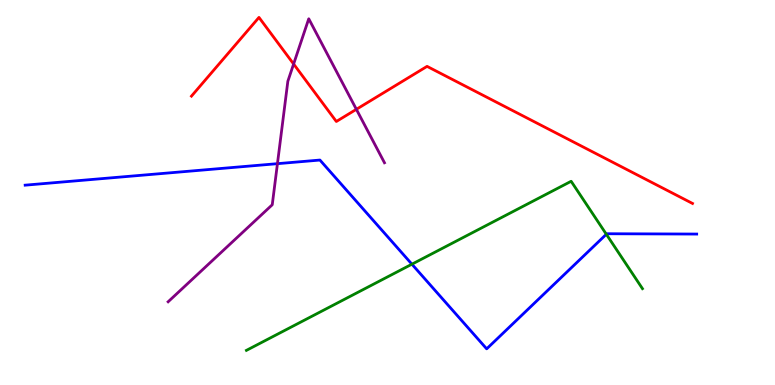[{'lines': ['blue', 'red'], 'intersections': []}, {'lines': ['green', 'red'], 'intersections': []}, {'lines': ['purple', 'red'], 'intersections': [{'x': 3.79, 'y': 8.34}, {'x': 4.6, 'y': 7.16}]}, {'lines': ['blue', 'green'], 'intersections': [{'x': 5.31, 'y': 3.14}, {'x': 7.82, 'y': 3.92}]}, {'lines': ['blue', 'purple'], 'intersections': [{'x': 3.58, 'y': 5.75}]}, {'lines': ['green', 'purple'], 'intersections': []}]